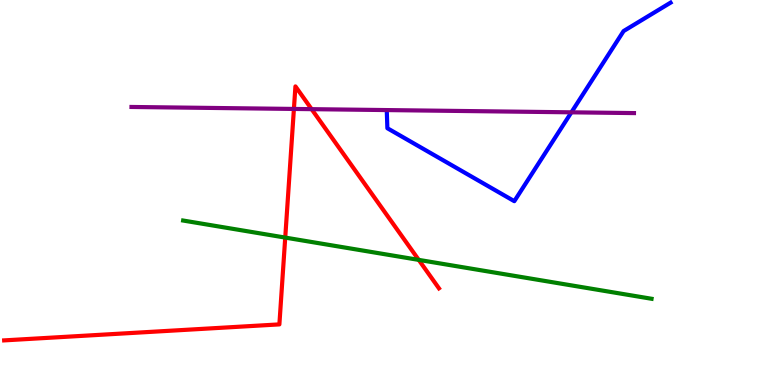[{'lines': ['blue', 'red'], 'intersections': []}, {'lines': ['green', 'red'], 'intersections': [{'x': 3.68, 'y': 3.83}, {'x': 5.4, 'y': 3.25}]}, {'lines': ['purple', 'red'], 'intersections': [{'x': 3.79, 'y': 7.17}, {'x': 4.02, 'y': 7.16}]}, {'lines': ['blue', 'green'], 'intersections': []}, {'lines': ['blue', 'purple'], 'intersections': [{'x': 7.37, 'y': 7.08}]}, {'lines': ['green', 'purple'], 'intersections': []}]